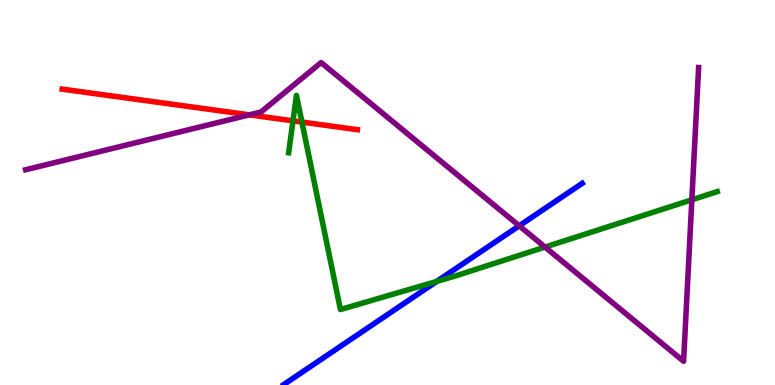[{'lines': ['blue', 'red'], 'intersections': []}, {'lines': ['green', 'red'], 'intersections': [{'x': 3.78, 'y': 6.86}, {'x': 3.9, 'y': 6.83}]}, {'lines': ['purple', 'red'], 'intersections': [{'x': 3.22, 'y': 7.02}]}, {'lines': ['blue', 'green'], 'intersections': [{'x': 5.63, 'y': 2.69}]}, {'lines': ['blue', 'purple'], 'intersections': [{'x': 6.7, 'y': 4.14}]}, {'lines': ['green', 'purple'], 'intersections': [{'x': 7.03, 'y': 3.58}, {'x': 8.93, 'y': 4.81}]}]